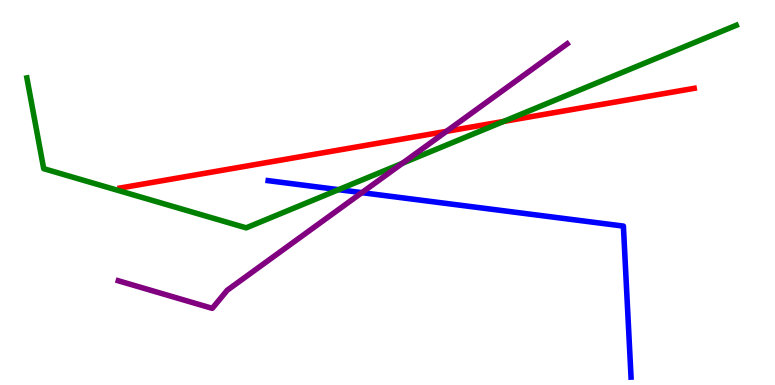[{'lines': ['blue', 'red'], 'intersections': []}, {'lines': ['green', 'red'], 'intersections': [{'x': 6.5, 'y': 6.85}]}, {'lines': ['purple', 'red'], 'intersections': [{'x': 5.76, 'y': 6.59}]}, {'lines': ['blue', 'green'], 'intersections': [{'x': 4.37, 'y': 5.07}]}, {'lines': ['blue', 'purple'], 'intersections': [{'x': 4.67, 'y': 5.0}]}, {'lines': ['green', 'purple'], 'intersections': [{'x': 5.19, 'y': 5.76}]}]